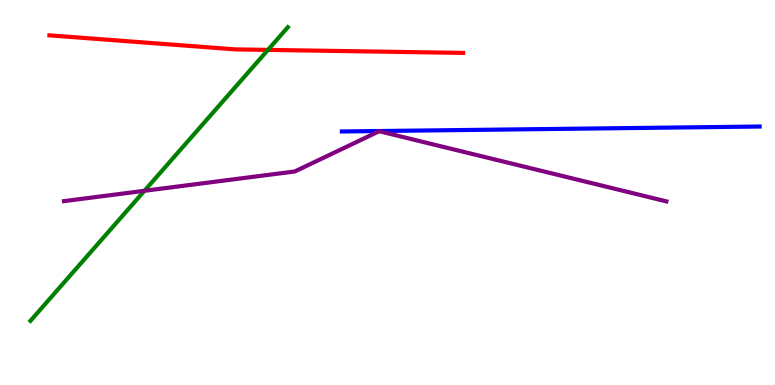[{'lines': ['blue', 'red'], 'intersections': []}, {'lines': ['green', 'red'], 'intersections': [{'x': 3.46, 'y': 8.7}]}, {'lines': ['purple', 'red'], 'intersections': []}, {'lines': ['blue', 'green'], 'intersections': []}, {'lines': ['blue', 'purple'], 'intersections': []}, {'lines': ['green', 'purple'], 'intersections': [{'x': 1.86, 'y': 5.04}]}]